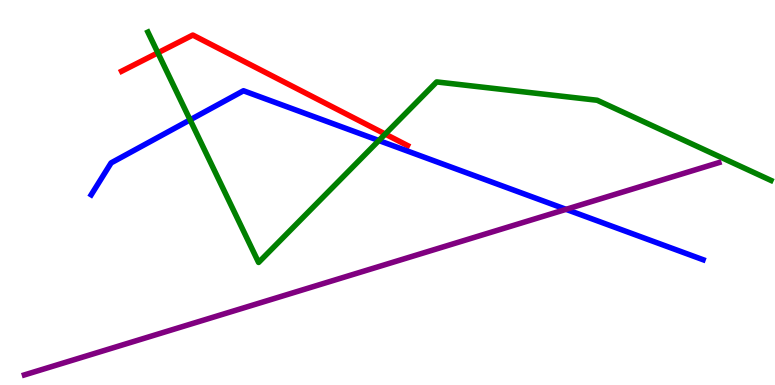[{'lines': ['blue', 'red'], 'intersections': []}, {'lines': ['green', 'red'], 'intersections': [{'x': 2.04, 'y': 8.63}, {'x': 4.97, 'y': 6.52}]}, {'lines': ['purple', 'red'], 'intersections': []}, {'lines': ['blue', 'green'], 'intersections': [{'x': 2.45, 'y': 6.89}, {'x': 4.89, 'y': 6.35}]}, {'lines': ['blue', 'purple'], 'intersections': [{'x': 7.3, 'y': 4.56}]}, {'lines': ['green', 'purple'], 'intersections': []}]